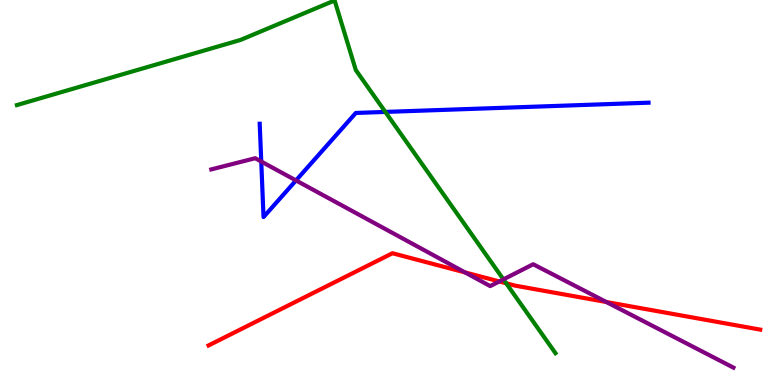[{'lines': ['blue', 'red'], 'intersections': []}, {'lines': ['green', 'red'], 'intersections': [{'x': 6.53, 'y': 2.64}]}, {'lines': ['purple', 'red'], 'intersections': [{'x': 6.0, 'y': 2.92}, {'x': 6.44, 'y': 2.69}, {'x': 7.82, 'y': 2.16}]}, {'lines': ['blue', 'green'], 'intersections': [{'x': 4.97, 'y': 7.09}]}, {'lines': ['blue', 'purple'], 'intersections': [{'x': 3.37, 'y': 5.8}, {'x': 3.82, 'y': 5.31}]}, {'lines': ['green', 'purple'], 'intersections': [{'x': 6.5, 'y': 2.74}]}]